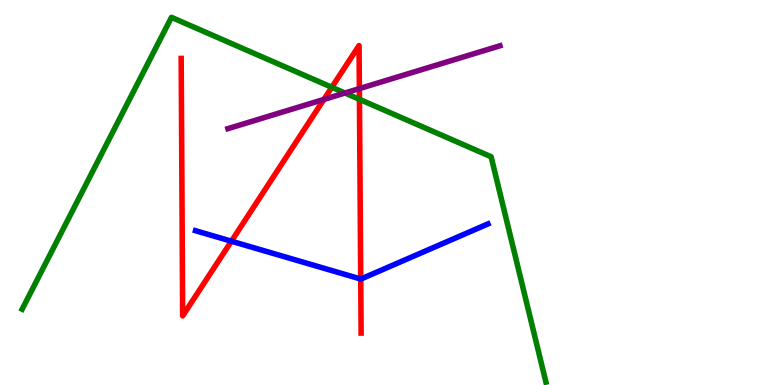[{'lines': ['blue', 'red'], 'intersections': [{'x': 2.99, 'y': 3.73}, {'x': 4.65, 'y': 2.75}]}, {'lines': ['green', 'red'], 'intersections': [{'x': 4.28, 'y': 7.73}, {'x': 4.64, 'y': 7.42}]}, {'lines': ['purple', 'red'], 'intersections': [{'x': 4.18, 'y': 7.42}, {'x': 4.64, 'y': 7.7}]}, {'lines': ['blue', 'green'], 'intersections': []}, {'lines': ['blue', 'purple'], 'intersections': []}, {'lines': ['green', 'purple'], 'intersections': [{'x': 4.45, 'y': 7.58}]}]